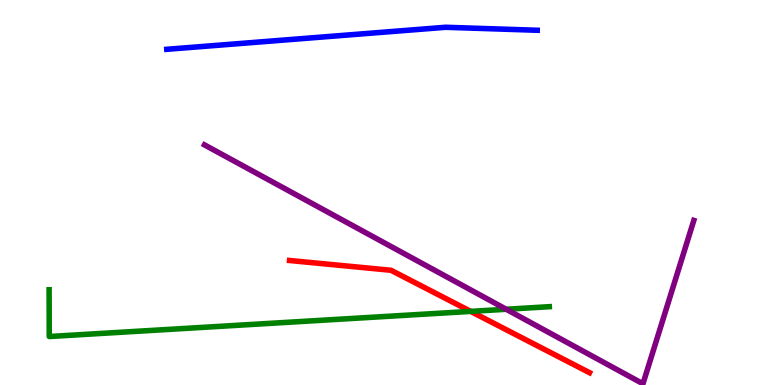[{'lines': ['blue', 'red'], 'intersections': []}, {'lines': ['green', 'red'], 'intersections': [{'x': 6.07, 'y': 1.91}]}, {'lines': ['purple', 'red'], 'intersections': []}, {'lines': ['blue', 'green'], 'intersections': []}, {'lines': ['blue', 'purple'], 'intersections': []}, {'lines': ['green', 'purple'], 'intersections': [{'x': 6.53, 'y': 1.97}]}]